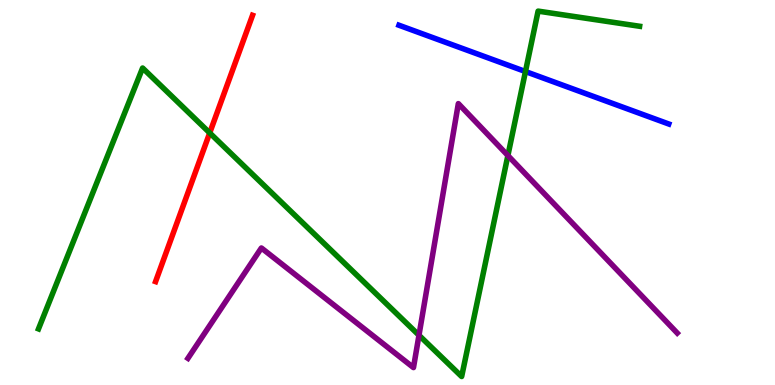[{'lines': ['blue', 'red'], 'intersections': []}, {'lines': ['green', 'red'], 'intersections': [{'x': 2.71, 'y': 6.55}]}, {'lines': ['purple', 'red'], 'intersections': []}, {'lines': ['blue', 'green'], 'intersections': [{'x': 6.78, 'y': 8.14}]}, {'lines': ['blue', 'purple'], 'intersections': []}, {'lines': ['green', 'purple'], 'intersections': [{'x': 5.41, 'y': 1.29}, {'x': 6.55, 'y': 5.96}]}]